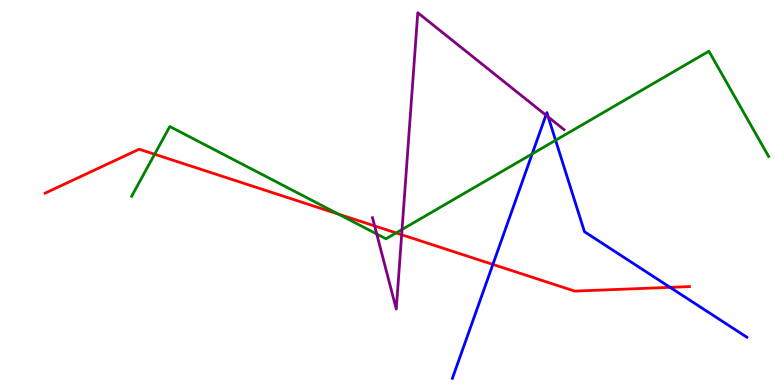[{'lines': ['blue', 'red'], 'intersections': [{'x': 6.36, 'y': 3.13}, {'x': 8.65, 'y': 2.54}]}, {'lines': ['green', 'red'], 'intersections': [{'x': 2.0, 'y': 5.99}, {'x': 4.37, 'y': 4.44}, {'x': 5.11, 'y': 3.95}]}, {'lines': ['purple', 'red'], 'intersections': [{'x': 4.83, 'y': 4.13}, {'x': 5.18, 'y': 3.9}]}, {'lines': ['blue', 'green'], 'intersections': [{'x': 6.87, 'y': 6.0}, {'x': 7.17, 'y': 6.36}]}, {'lines': ['blue', 'purple'], 'intersections': [{'x': 7.04, 'y': 7.01}, {'x': 7.07, 'y': 6.96}]}, {'lines': ['green', 'purple'], 'intersections': [{'x': 4.86, 'y': 3.92}, {'x': 5.19, 'y': 4.04}]}]